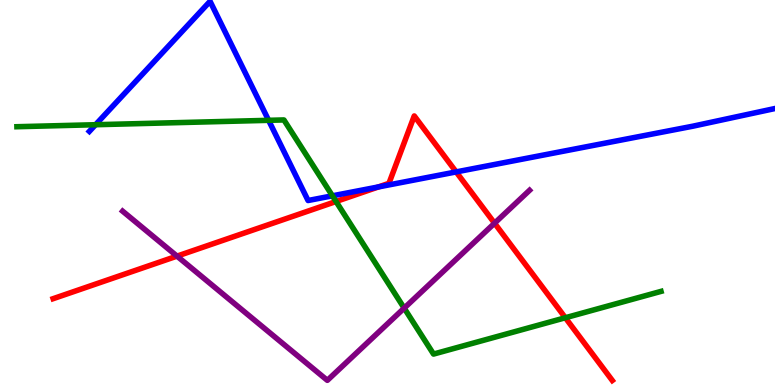[{'lines': ['blue', 'red'], 'intersections': [{'x': 4.88, 'y': 5.14}, {'x': 5.89, 'y': 5.53}]}, {'lines': ['green', 'red'], 'intersections': [{'x': 4.34, 'y': 4.77}, {'x': 7.29, 'y': 1.75}]}, {'lines': ['purple', 'red'], 'intersections': [{'x': 2.28, 'y': 3.35}, {'x': 6.38, 'y': 4.2}]}, {'lines': ['blue', 'green'], 'intersections': [{'x': 1.23, 'y': 6.76}, {'x': 3.47, 'y': 6.87}, {'x': 4.29, 'y': 4.91}]}, {'lines': ['blue', 'purple'], 'intersections': []}, {'lines': ['green', 'purple'], 'intersections': [{'x': 5.22, 'y': 2.0}]}]